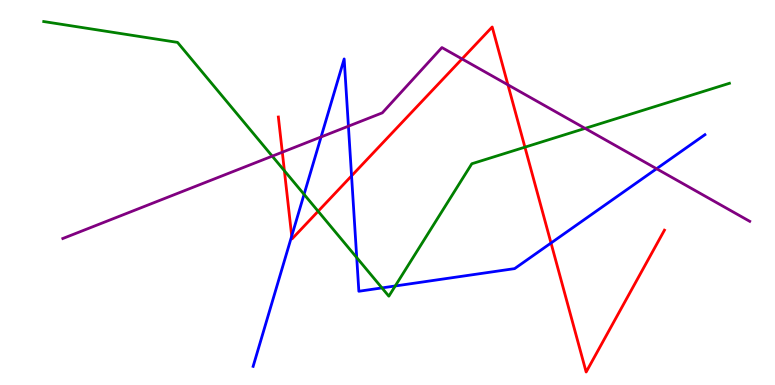[{'lines': ['blue', 'red'], 'intersections': [{'x': 3.76, 'y': 3.87}, {'x': 4.54, 'y': 5.43}, {'x': 7.11, 'y': 3.69}]}, {'lines': ['green', 'red'], 'intersections': [{'x': 3.67, 'y': 5.57}, {'x': 4.1, 'y': 4.51}, {'x': 6.77, 'y': 6.18}]}, {'lines': ['purple', 'red'], 'intersections': [{'x': 3.64, 'y': 6.05}, {'x': 5.96, 'y': 8.47}, {'x': 6.55, 'y': 7.8}]}, {'lines': ['blue', 'green'], 'intersections': [{'x': 3.92, 'y': 4.95}, {'x': 4.6, 'y': 3.31}, {'x': 4.93, 'y': 2.52}, {'x': 5.1, 'y': 2.57}]}, {'lines': ['blue', 'purple'], 'intersections': [{'x': 4.14, 'y': 6.44}, {'x': 4.5, 'y': 6.72}, {'x': 8.47, 'y': 5.62}]}, {'lines': ['green', 'purple'], 'intersections': [{'x': 3.51, 'y': 5.94}, {'x': 7.55, 'y': 6.67}]}]